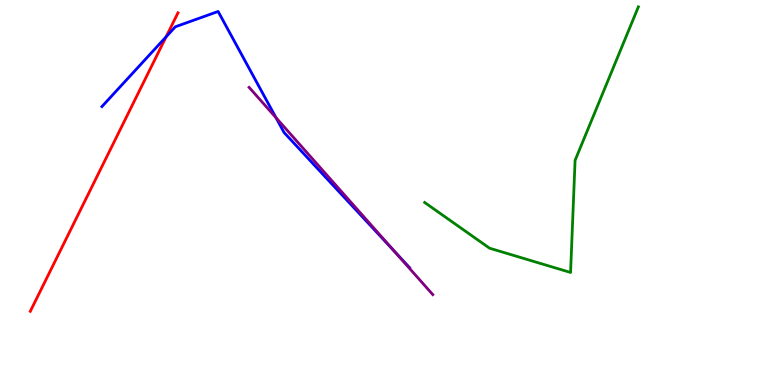[{'lines': ['blue', 'red'], 'intersections': [{'x': 2.14, 'y': 9.04}]}, {'lines': ['green', 'red'], 'intersections': []}, {'lines': ['purple', 'red'], 'intersections': []}, {'lines': ['blue', 'green'], 'intersections': []}, {'lines': ['blue', 'purple'], 'intersections': [{'x': 3.56, 'y': 6.94}, {'x': 5.09, 'y': 3.46}]}, {'lines': ['green', 'purple'], 'intersections': []}]